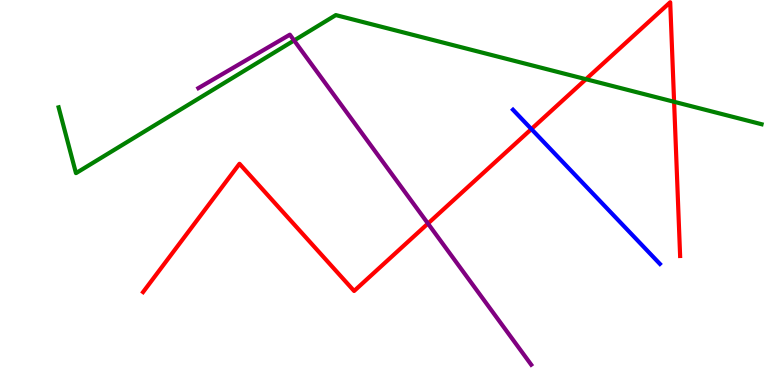[{'lines': ['blue', 'red'], 'intersections': [{'x': 6.86, 'y': 6.65}]}, {'lines': ['green', 'red'], 'intersections': [{'x': 7.56, 'y': 7.94}, {'x': 8.7, 'y': 7.36}]}, {'lines': ['purple', 'red'], 'intersections': [{'x': 5.52, 'y': 4.19}]}, {'lines': ['blue', 'green'], 'intersections': []}, {'lines': ['blue', 'purple'], 'intersections': []}, {'lines': ['green', 'purple'], 'intersections': [{'x': 3.79, 'y': 8.95}]}]